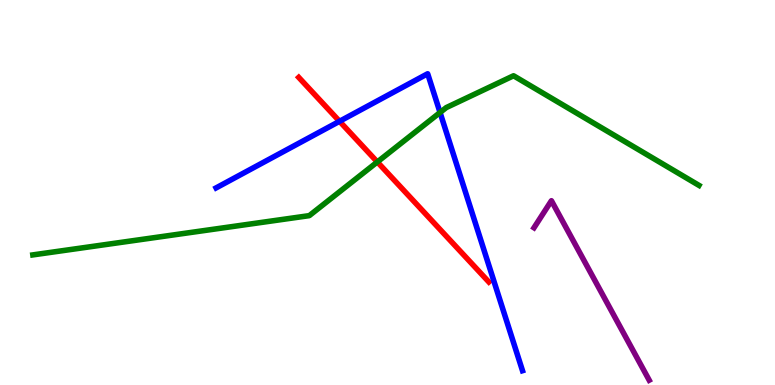[{'lines': ['blue', 'red'], 'intersections': [{'x': 4.38, 'y': 6.85}]}, {'lines': ['green', 'red'], 'intersections': [{'x': 4.87, 'y': 5.79}]}, {'lines': ['purple', 'red'], 'intersections': []}, {'lines': ['blue', 'green'], 'intersections': [{'x': 5.68, 'y': 7.08}]}, {'lines': ['blue', 'purple'], 'intersections': []}, {'lines': ['green', 'purple'], 'intersections': []}]